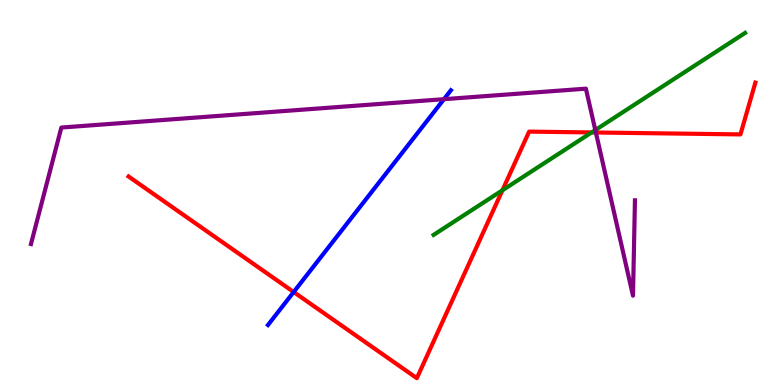[{'lines': ['blue', 'red'], 'intersections': [{'x': 3.79, 'y': 2.42}]}, {'lines': ['green', 'red'], 'intersections': [{'x': 6.48, 'y': 5.06}, {'x': 7.63, 'y': 6.56}]}, {'lines': ['purple', 'red'], 'intersections': [{'x': 7.69, 'y': 6.56}]}, {'lines': ['blue', 'green'], 'intersections': []}, {'lines': ['blue', 'purple'], 'intersections': [{'x': 5.73, 'y': 7.42}]}, {'lines': ['green', 'purple'], 'intersections': [{'x': 7.68, 'y': 6.62}]}]